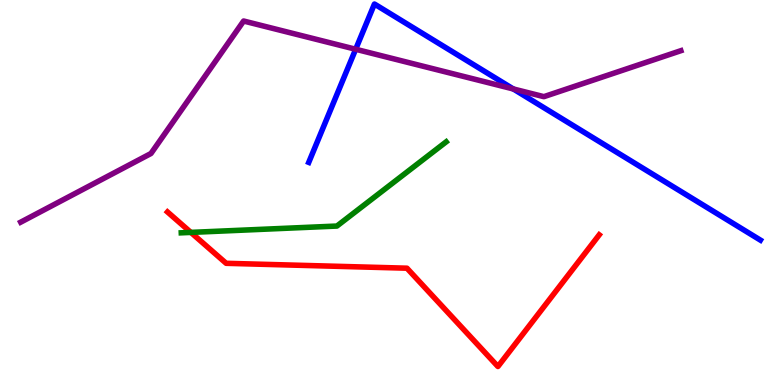[{'lines': ['blue', 'red'], 'intersections': []}, {'lines': ['green', 'red'], 'intersections': [{'x': 2.46, 'y': 3.96}]}, {'lines': ['purple', 'red'], 'intersections': []}, {'lines': ['blue', 'green'], 'intersections': []}, {'lines': ['blue', 'purple'], 'intersections': [{'x': 4.59, 'y': 8.72}, {'x': 6.62, 'y': 7.69}]}, {'lines': ['green', 'purple'], 'intersections': []}]